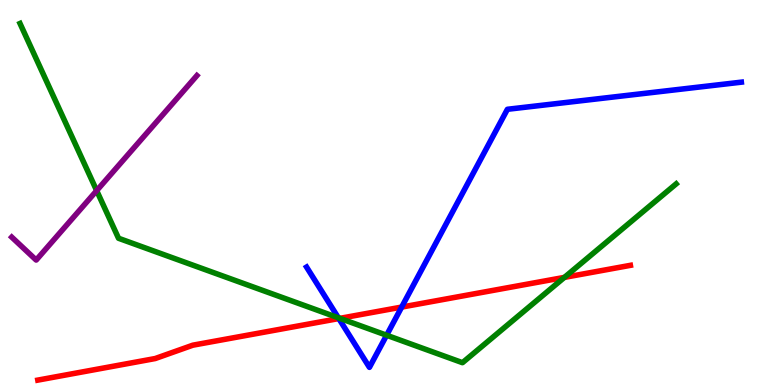[{'lines': ['blue', 'red'], 'intersections': [{'x': 4.37, 'y': 1.73}, {'x': 5.18, 'y': 2.02}]}, {'lines': ['green', 'red'], 'intersections': [{'x': 4.39, 'y': 1.73}, {'x': 7.28, 'y': 2.8}]}, {'lines': ['purple', 'red'], 'intersections': []}, {'lines': ['blue', 'green'], 'intersections': [{'x': 4.37, 'y': 1.75}, {'x': 4.99, 'y': 1.29}]}, {'lines': ['blue', 'purple'], 'intersections': []}, {'lines': ['green', 'purple'], 'intersections': [{'x': 1.25, 'y': 5.05}]}]